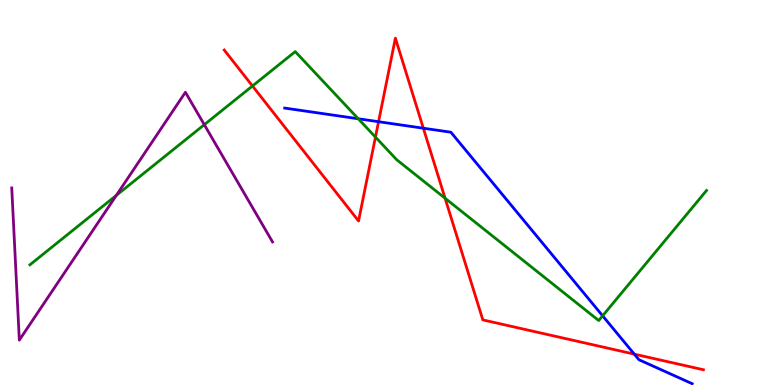[{'lines': ['blue', 'red'], 'intersections': [{'x': 4.88, 'y': 6.84}, {'x': 5.46, 'y': 6.67}, {'x': 8.18, 'y': 0.802}]}, {'lines': ['green', 'red'], 'intersections': [{'x': 3.26, 'y': 7.77}, {'x': 4.84, 'y': 6.44}, {'x': 5.74, 'y': 4.85}]}, {'lines': ['purple', 'red'], 'intersections': []}, {'lines': ['blue', 'green'], 'intersections': [{'x': 4.62, 'y': 6.92}, {'x': 7.78, 'y': 1.8}]}, {'lines': ['blue', 'purple'], 'intersections': []}, {'lines': ['green', 'purple'], 'intersections': [{'x': 1.5, 'y': 4.93}, {'x': 2.64, 'y': 6.76}]}]